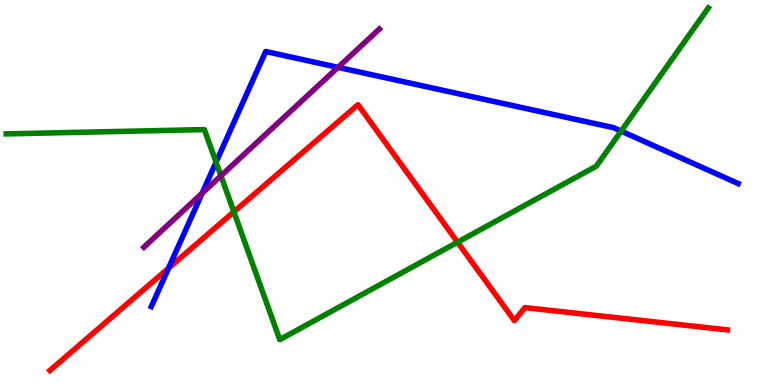[{'lines': ['blue', 'red'], 'intersections': [{'x': 2.17, 'y': 3.03}]}, {'lines': ['green', 'red'], 'intersections': [{'x': 3.02, 'y': 4.5}, {'x': 5.9, 'y': 3.71}]}, {'lines': ['purple', 'red'], 'intersections': []}, {'lines': ['blue', 'green'], 'intersections': [{'x': 2.79, 'y': 5.79}, {'x': 8.01, 'y': 6.59}]}, {'lines': ['blue', 'purple'], 'intersections': [{'x': 2.61, 'y': 4.98}, {'x': 4.36, 'y': 8.25}]}, {'lines': ['green', 'purple'], 'intersections': [{'x': 2.85, 'y': 5.43}]}]